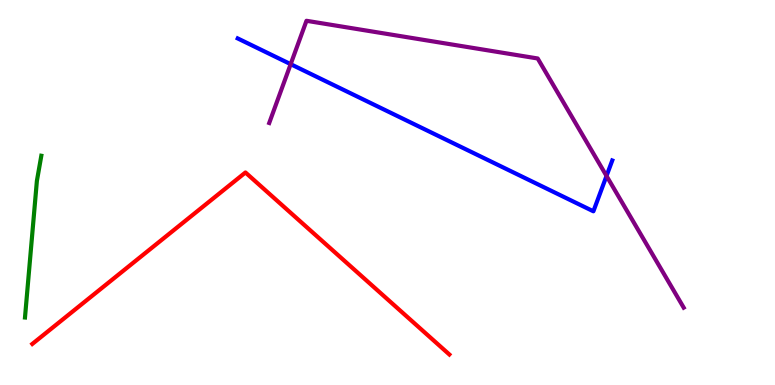[{'lines': ['blue', 'red'], 'intersections': []}, {'lines': ['green', 'red'], 'intersections': []}, {'lines': ['purple', 'red'], 'intersections': []}, {'lines': ['blue', 'green'], 'intersections': []}, {'lines': ['blue', 'purple'], 'intersections': [{'x': 3.75, 'y': 8.33}, {'x': 7.83, 'y': 5.43}]}, {'lines': ['green', 'purple'], 'intersections': []}]